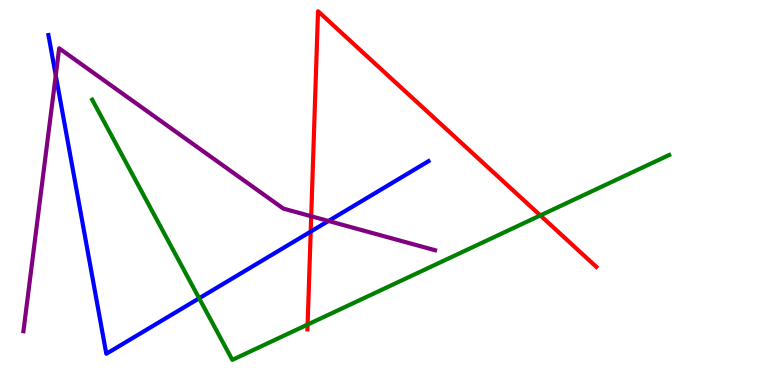[{'lines': ['blue', 'red'], 'intersections': [{'x': 4.01, 'y': 3.98}]}, {'lines': ['green', 'red'], 'intersections': [{'x': 3.97, 'y': 1.57}, {'x': 6.97, 'y': 4.4}]}, {'lines': ['purple', 'red'], 'intersections': [{'x': 4.02, 'y': 4.38}]}, {'lines': ['blue', 'green'], 'intersections': [{'x': 2.57, 'y': 2.25}]}, {'lines': ['blue', 'purple'], 'intersections': [{'x': 0.719, 'y': 8.04}, {'x': 4.24, 'y': 4.26}]}, {'lines': ['green', 'purple'], 'intersections': []}]